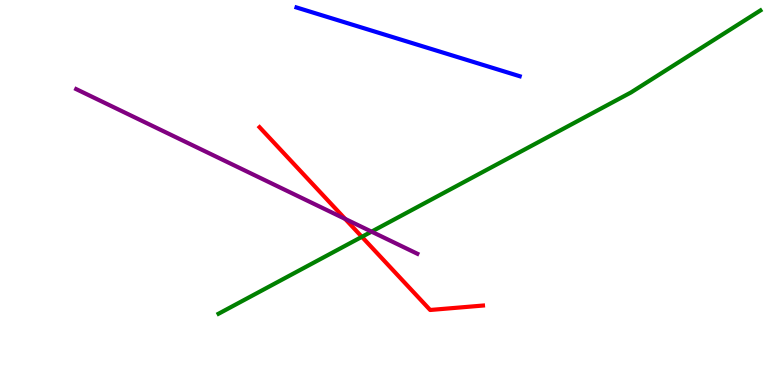[{'lines': ['blue', 'red'], 'intersections': []}, {'lines': ['green', 'red'], 'intersections': [{'x': 4.67, 'y': 3.85}]}, {'lines': ['purple', 'red'], 'intersections': [{'x': 4.45, 'y': 4.31}]}, {'lines': ['blue', 'green'], 'intersections': []}, {'lines': ['blue', 'purple'], 'intersections': []}, {'lines': ['green', 'purple'], 'intersections': [{'x': 4.79, 'y': 3.98}]}]